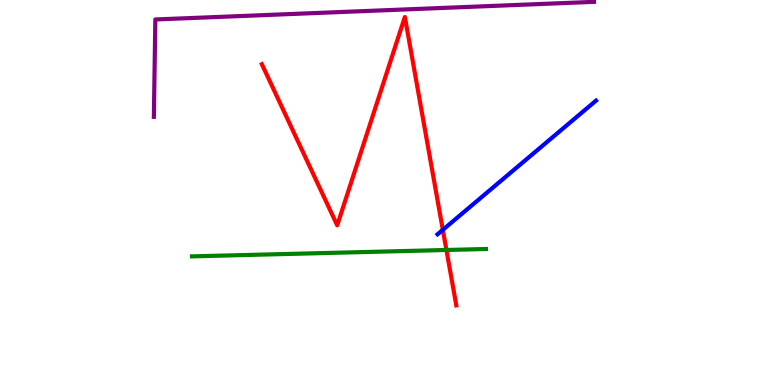[{'lines': ['blue', 'red'], 'intersections': [{'x': 5.71, 'y': 4.03}]}, {'lines': ['green', 'red'], 'intersections': [{'x': 5.76, 'y': 3.51}]}, {'lines': ['purple', 'red'], 'intersections': []}, {'lines': ['blue', 'green'], 'intersections': []}, {'lines': ['blue', 'purple'], 'intersections': []}, {'lines': ['green', 'purple'], 'intersections': []}]